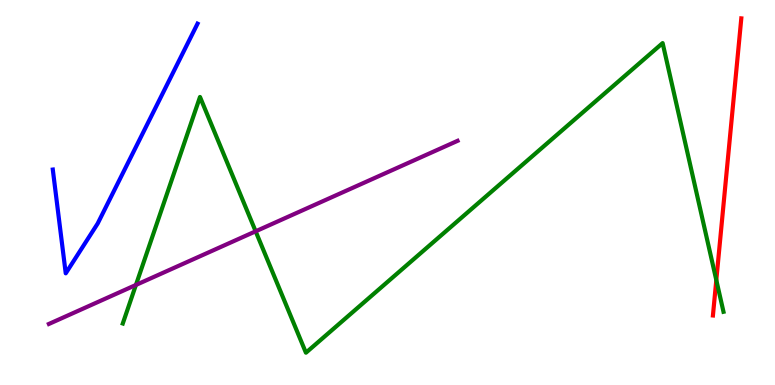[{'lines': ['blue', 'red'], 'intersections': []}, {'lines': ['green', 'red'], 'intersections': [{'x': 9.24, 'y': 2.73}]}, {'lines': ['purple', 'red'], 'intersections': []}, {'lines': ['blue', 'green'], 'intersections': []}, {'lines': ['blue', 'purple'], 'intersections': []}, {'lines': ['green', 'purple'], 'intersections': [{'x': 1.75, 'y': 2.6}, {'x': 3.3, 'y': 3.99}]}]